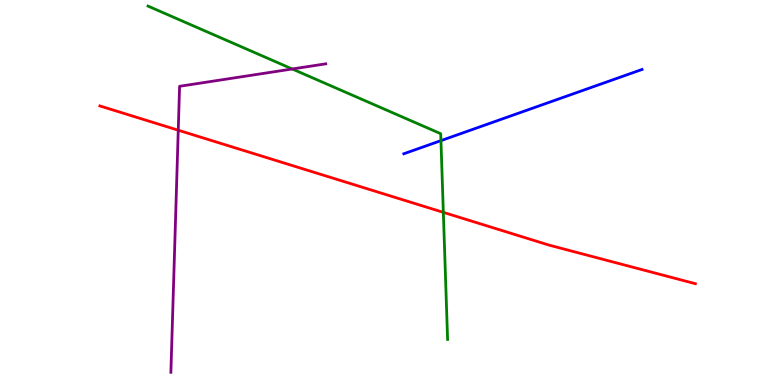[{'lines': ['blue', 'red'], 'intersections': []}, {'lines': ['green', 'red'], 'intersections': [{'x': 5.72, 'y': 4.48}]}, {'lines': ['purple', 'red'], 'intersections': [{'x': 2.3, 'y': 6.62}]}, {'lines': ['blue', 'green'], 'intersections': [{'x': 5.69, 'y': 6.35}]}, {'lines': ['blue', 'purple'], 'intersections': []}, {'lines': ['green', 'purple'], 'intersections': [{'x': 3.77, 'y': 8.21}]}]